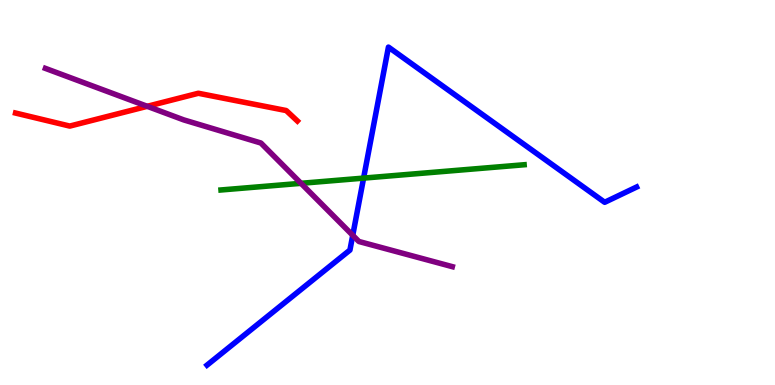[{'lines': ['blue', 'red'], 'intersections': []}, {'lines': ['green', 'red'], 'intersections': []}, {'lines': ['purple', 'red'], 'intersections': [{'x': 1.9, 'y': 7.24}]}, {'lines': ['blue', 'green'], 'intersections': [{'x': 4.69, 'y': 5.37}]}, {'lines': ['blue', 'purple'], 'intersections': [{'x': 4.55, 'y': 3.89}]}, {'lines': ['green', 'purple'], 'intersections': [{'x': 3.88, 'y': 5.24}]}]